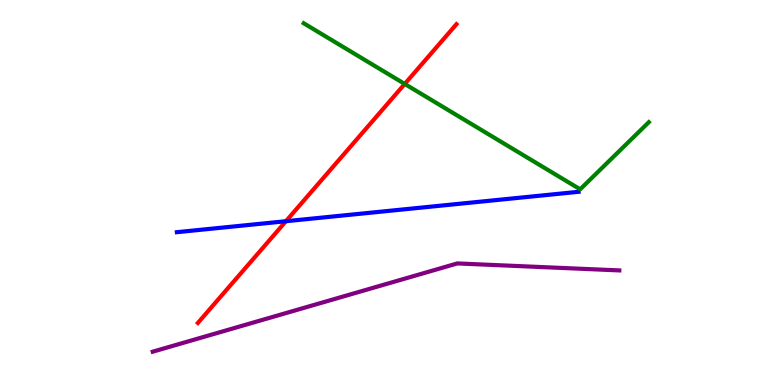[{'lines': ['blue', 'red'], 'intersections': [{'x': 3.69, 'y': 4.25}]}, {'lines': ['green', 'red'], 'intersections': [{'x': 5.22, 'y': 7.82}]}, {'lines': ['purple', 'red'], 'intersections': []}, {'lines': ['blue', 'green'], 'intersections': []}, {'lines': ['blue', 'purple'], 'intersections': []}, {'lines': ['green', 'purple'], 'intersections': []}]